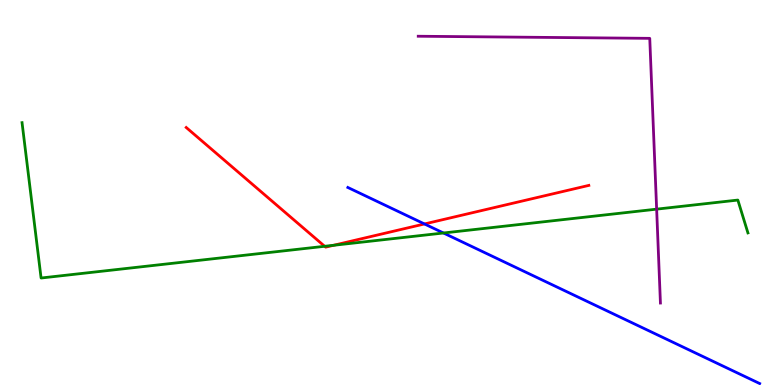[{'lines': ['blue', 'red'], 'intersections': [{'x': 5.48, 'y': 4.18}]}, {'lines': ['green', 'red'], 'intersections': [{'x': 4.19, 'y': 3.6}, {'x': 4.3, 'y': 3.63}]}, {'lines': ['purple', 'red'], 'intersections': []}, {'lines': ['blue', 'green'], 'intersections': [{'x': 5.72, 'y': 3.95}]}, {'lines': ['blue', 'purple'], 'intersections': []}, {'lines': ['green', 'purple'], 'intersections': [{'x': 8.47, 'y': 4.57}]}]